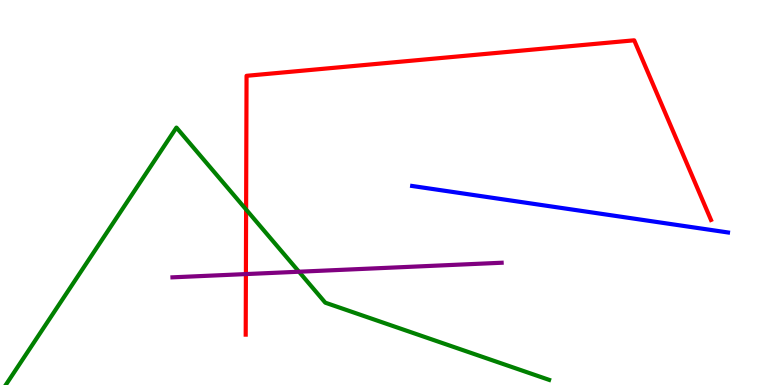[{'lines': ['blue', 'red'], 'intersections': []}, {'lines': ['green', 'red'], 'intersections': [{'x': 3.18, 'y': 4.56}]}, {'lines': ['purple', 'red'], 'intersections': [{'x': 3.17, 'y': 2.88}]}, {'lines': ['blue', 'green'], 'intersections': []}, {'lines': ['blue', 'purple'], 'intersections': []}, {'lines': ['green', 'purple'], 'intersections': [{'x': 3.86, 'y': 2.94}]}]